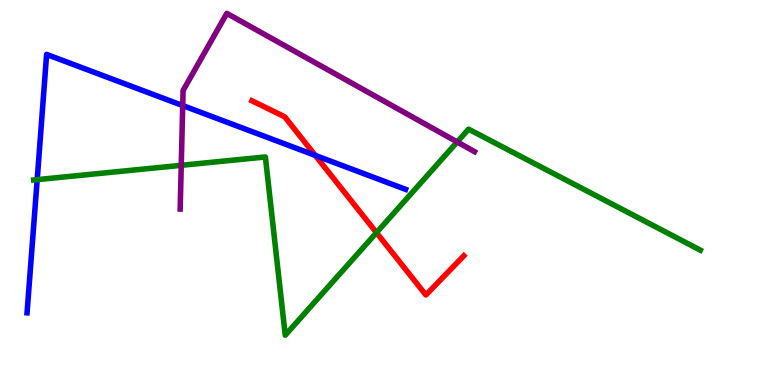[{'lines': ['blue', 'red'], 'intersections': [{'x': 4.07, 'y': 5.96}]}, {'lines': ['green', 'red'], 'intersections': [{'x': 4.86, 'y': 3.96}]}, {'lines': ['purple', 'red'], 'intersections': []}, {'lines': ['blue', 'green'], 'intersections': [{'x': 0.48, 'y': 5.33}]}, {'lines': ['blue', 'purple'], 'intersections': [{'x': 2.36, 'y': 7.26}]}, {'lines': ['green', 'purple'], 'intersections': [{'x': 2.34, 'y': 5.71}, {'x': 5.9, 'y': 6.31}]}]